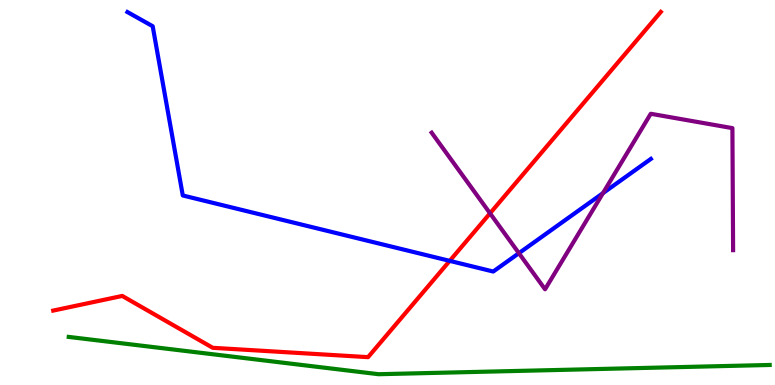[{'lines': ['blue', 'red'], 'intersections': [{'x': 5.8, 'y': 3.22}]}, {'lines': ['green', 'red'], 'intersections': []}, {'lines': ['purple', 'red'], 'intersections': [{'x': 6.32, 'y': 4.46}]}, {'lines': ['blue', 'green'], 'intersections': []}, {'lines': ['blue', 'purple'], 'intersections': [{'x': 6.7, 'y': 3.42}, {'x': 7.78, 'y': 4.98}]}, {'lines': ['green', 'purple'], 'intersections': []}]